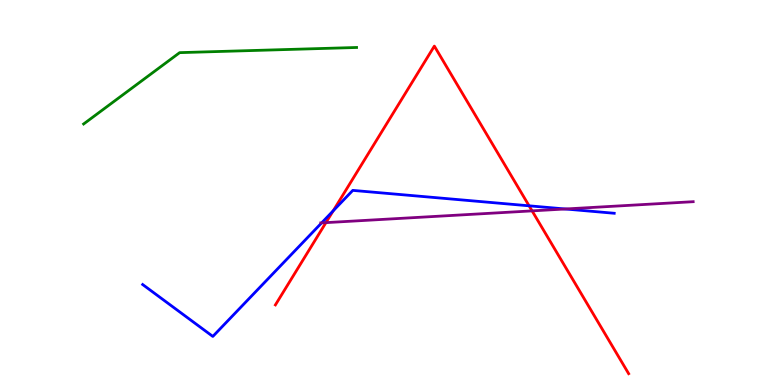[{'lines': ['blue', 'red'], 'intersections': [{'x': 4.3, 'y': 4.52}, {'x': 6.83, 'y': 4.65}]}, {'lines': ['green', 'red'], 'intersections': []}, {'lines': ['purple', 'red'], 'intersections': [{'x': 4.21, 'y': 4.22}, {'x': 6.87, 'y': 4.52}]}, {'lines': ['blue', 'green'], 'intersections': []}, {'lines': ['blue', 'purple'], 'intersections': [{'x': 4.15, 'y': 4.21}, {'x': 7.29, 'y': 4.57}]}, {'lines': ['green', 'purple'], 'intersections': []}]